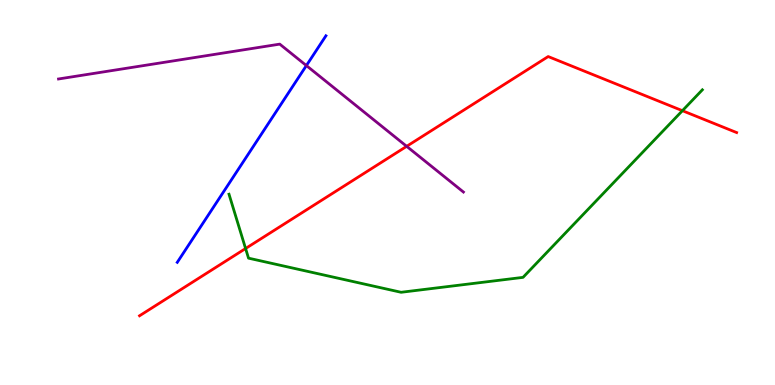[{'lines': ['blue', 'red'], 'intersections': []}, {'lines': ['green', 'red'], 'intersections': [{'x': 3.17, 'y': 3.55}, {'x': 8.81, 'y': 7.12}]}, {'lines': ['purple', 'red'], 'intersections': [{'x': 5.25, 'y': 6.2}]}, {'lines': ['blue', 'green'], 'intersections': []}, {'lines': ['blue', 'purple'], 'intersections': [{'x': 3.95, 'y': 8.3}]}, {'lines': ['green', 'purple'], 'intersections': []}]